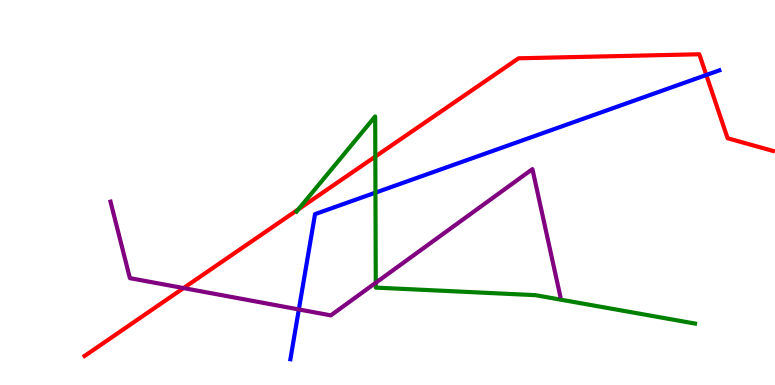[{'lines': ['blue', 'red'], 'intersections': [{'x': 9.11, 'y': 8.05}]}, {'lines': ['green', 'red'], 'intersections': [{'x': 3.85, 'y': 4.56}, {'x': 4.84, 'y': 5.93}]}, {'lines': ['purple', 'red'], 'intersections': [{'x': 2.37, 'y': 2.52}]}, {'lines': ['blue', 'green'], 'intersections': [{'x': 4.84, 'y': 5.0}]}, {'lines': ['blue', 'purple'], 'intersections': [{'x': 3.86, 'y': 1.96}]}, {'lines': ['green', 'purple'], 'intersections': [{'x': 4.85, 'y': 2.66}]}]